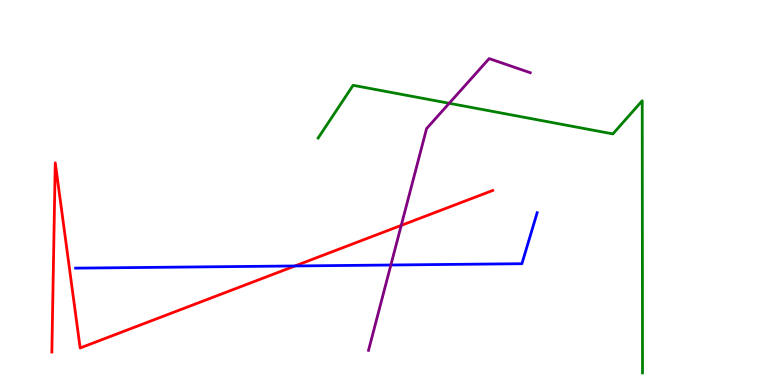[{'lines': ['blue', 'red'], 'intersections': [{'x': 3.81, 'y': 3.09}]}, {'lines': ['green', 'red'], 'intersections': []}, {'lines': ['purple', 'red'], 'intersections': [{'x': 5.18, 'y': 4.15}]}, {'lines': ['blue', 'green'], 'intersections': []}, {'lines': ['blue', 'purple'], 'intersections': [{'x': 5.04, 'y': 3.12}]}, {'lines': ['green', 'purple'], 'intersections': [{'x': 5.8, 'y': 7.32}]}]